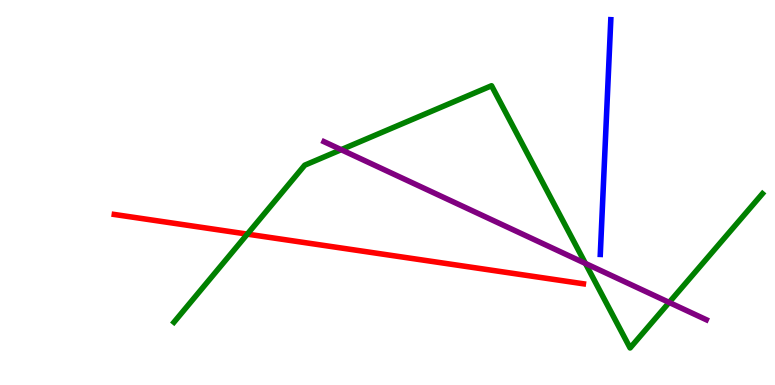[{'lines': ['blue', 'red'], 'intersections': []}, {'lines': ['green', 'red'], 'intersections': [{'x': 3.19, 'y': 3.92}]}, {'lines': ['purple', 'red'], 'intersections': []}, {'lines': ['blue', 'green'], 'intersections': []}, {'lines': ['blue', 'purple'], 'intersections': []}, {'lines': ['green', 'purple'], 'intersections': [{'x': 4.4, 'y': 6.11}, {'x': 7.55, 'y': 3.16}, {'x': 8.63, 'y': 2.14}]}]